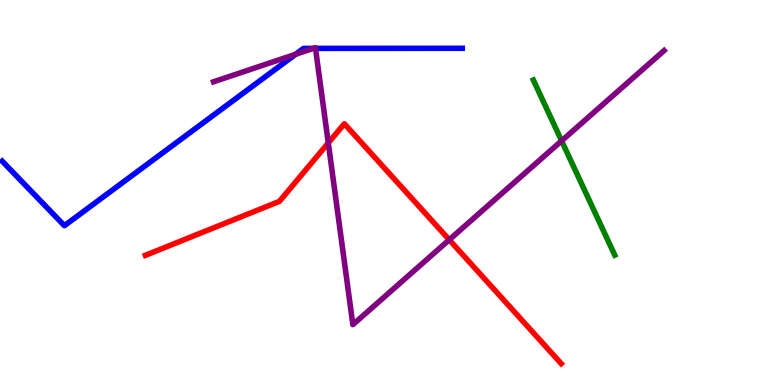[{'lines': ['blue', 'red'], 'intersections': []}, {'lines': ['green', 'red'], 'intersections': []}, {'lines': ['purple', 'red'], 'intersections': [{'x': 4.24, 'y': 6.29}, {'x': 5.8, 'y': 3.77}]}, {'lines': ['blue', 'green'], 'intersections': []}, {'lines': ['blue', 'purple'], 'intersections': [{'x': 3.81, 'y': 8.59}, {'x': 4.04, 'y': 8.74}, {'x': 4.07, 'y': 8.74}]}, {'lines': ['green', 'purple'], 'intersections': [{'x': 7.25, 'y': 6.34}]}]